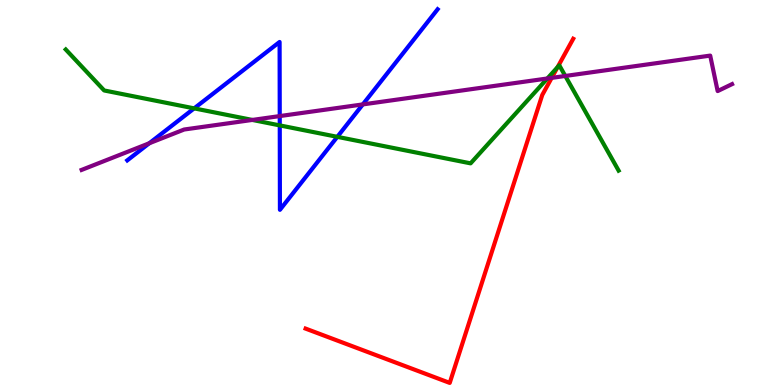[{'lines': ['blue', 'red'], 'intersections': []}, {'lines': ['green', 'red'], 'intersections': [{'x': 7.19, 'y': 8.26}]}, {'lines': ['purple', 'red'], 'intersections': [{'x': 7.12, 'y': 7.98}]}, {'lines': ['blue', 'green'], 'intersections': [{'x': 2.51, 'y': 7.19}, {'x': 3.61, 'y': 6.74}, {'x': 4.35, 'y': 6.45}]}, {'lines': ['blue', 'purple'], 'intersections': [{'x': 1.93, 'y': 6.28}, {'x': 3.61, 'y': 6.98}, {'x': 4.68, 'y': 7.29}]}, {'lines': ['green', 'purple'], 'intersections': [{'x': 3.26, 'y': 6.88}, {'x': 7.06, 'y': 7.96}, {'x': 7.29, 'y': 8.03}]}]